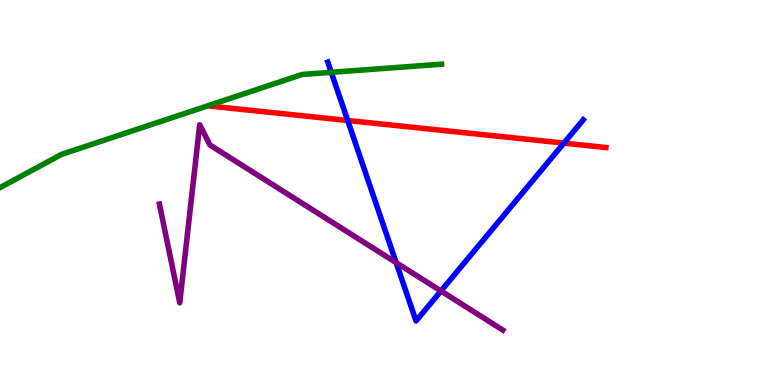[{'lines': ['blue', 'red'], 'intersections': [{'x': 4.49, 'y': 6.87}, {'x': 7.28, 'y': 6.28}]}, {'lines': ['green', 'red'], 'intersections': []}, {'lines': ['purple', 'red'], 'intersections': []}, {'lines': ['blue', 'green'], 'intersections': [{'x': 4.27, 'y': 8.12}]}, {'lines': ['blue', 'purple'], 'intersections': [{'x': 5.11, 'y': 3.18}, {'x': 5.69, 'y': 2.44}]}, {'lines': ['green', 'purple'], 'intersections': []}]